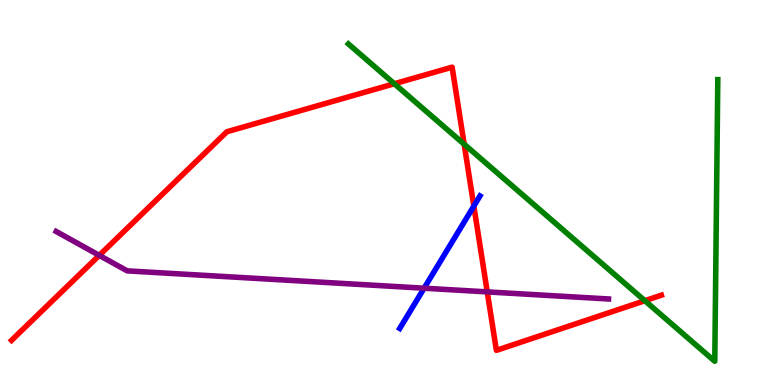[{'lines': ['blue', 'red'], 'intersections': [{'x': 6.11, 'y': 4.65}]}, {'lines': ['green', 'red'], 'intersections': [{'x': 5.09, 'y': 7.82}, {'x': 5.99, 'y': 6.25}, {'x': 8.32, 'y': 2.19}]}, {'lines': ['purple', 'red'], 'intersections': [{'x': 1.28, 'y': 3.37}, {'x': 6.29, 'y': 2.42}]}, {'lines': ['blue', 'green'], 'intersections': []}, {'lines': ['blue', 'purple'], 'intersections': [{'x': 5.47, 'y': 2.51}]}, {'lines': ['green', 'purple'], 'intersections': []}]